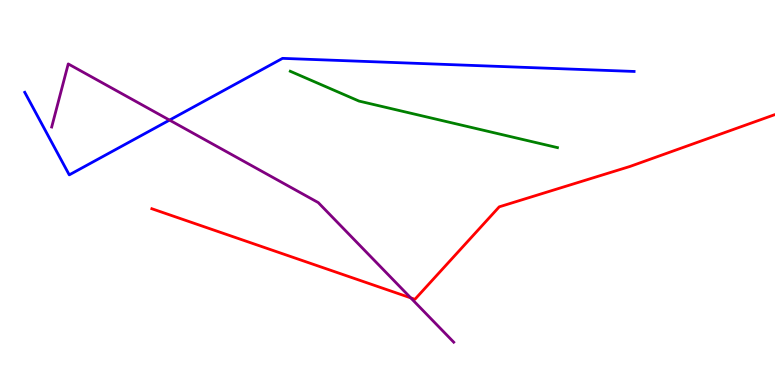[{'lines': ['blue', 'red'], 'intersections': []}, {'lines': ['green', 'red'], 'intersections': []}, {'lines': ['purple', 'red'], 'intersections': [{'x': 5.3, 'y': 2.26}]}, {'lines': ['blue', 'green'], 'intersections': []}, {'lines': ['blue', 'purple'], 'intersections': [{'x': 2.19, 'y': 6.88}]}, {'lines': ['green', 'purple'], 'intersections': []}]